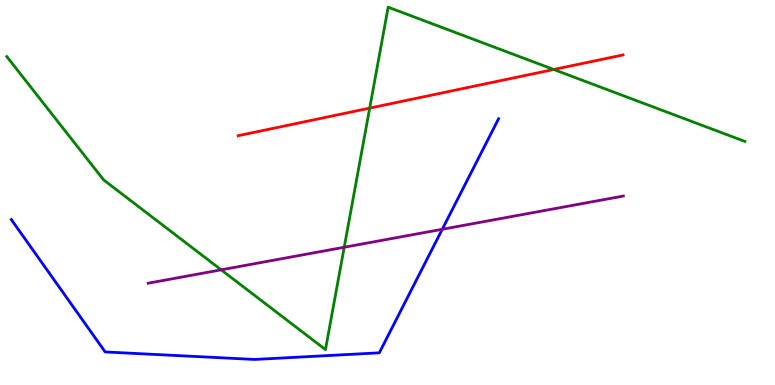[{'lines': ['blue', 'red'], 'intersections': []}, {'lines': ['green', 'red'], 'intersections': [{'x': 4.77, 'y': 7.19}, {'x': 7.14, 'y': 8.19}]}, {'lines': ['purple', 'red'], 'intersections': []}, {'lines': ['blue', 'green'], 'intersections': []}, {'lines': ['blue', 'purple'], 'intersections': [{'x': 5.71, 'y': 4.04}]}, {'lines': ['green', 'purple'], 'intersections': [{'x': 2.85, 'y': 2.99}, {'x': 4.44, 'y': 3.58}]}]